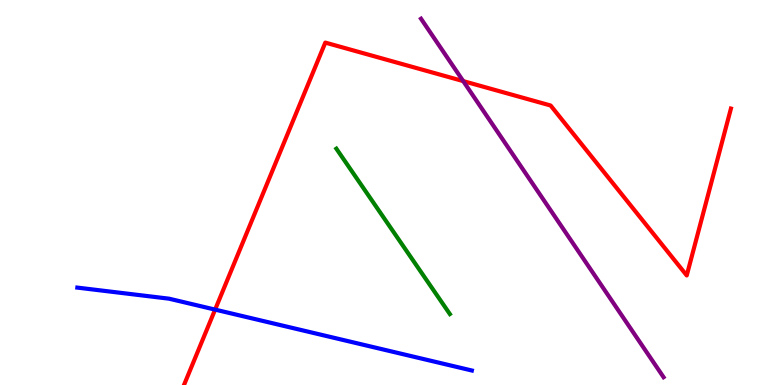[{'lines': ['blue', 'red'], 'intersections': [{'x': 2.78, 'y': 1.96}]}, {'lines': ['green', 'red'], 'intersections': []}, {'lines': ['purple', 'red'], 'intersections': [{'x': 5.98, 'y': 7.89}]}, {'lines': ['blue', 'green'], 'intersections': []}, {'lines': ['blue', 'purple'], 'intersections': []}, {'lines': ['green', 'purple'], 'intersections': []}]